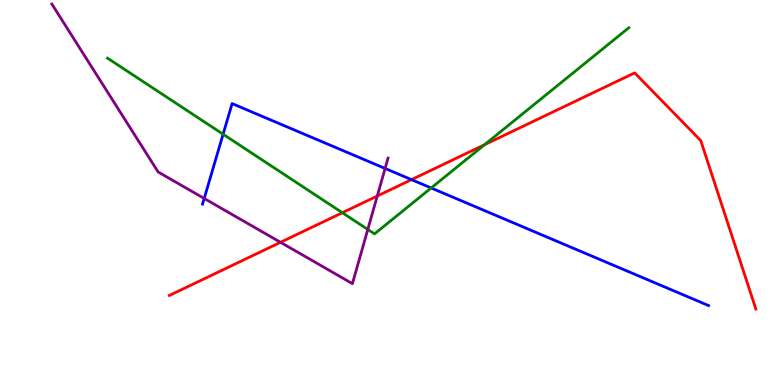[{'lines': ['blue', 'red'], 'intersections': [{'x': 5.31, 'y': 5.33}]}, {'lines': ['green', 'red'], 'intersections': [{'x': 4.42, 'y': 4.47}, {'x': 6.25, 'y': 6.24}]}, {'lines': ['purple', 'red'], 'intersections': [{'x': 3.62, 'y': 3.71}, {'x': 4.87, 'y': 4.91}]}, {'lines': ['blue', 'green'], 'intersections': [{'x': 2.88, 'y': 6.51}, {'x': 5.56, 'y': 5.12}]}, {'lines': ['blue', 'purple'], 'intersections': [{'x': 2.63, 'y': 4.85}, {'x': 4.97, 'y': 5.62}]}, {'lines': ['green', 'purple'], 'intersections': [{'x': 4.75, 'y': 4.04}]}]